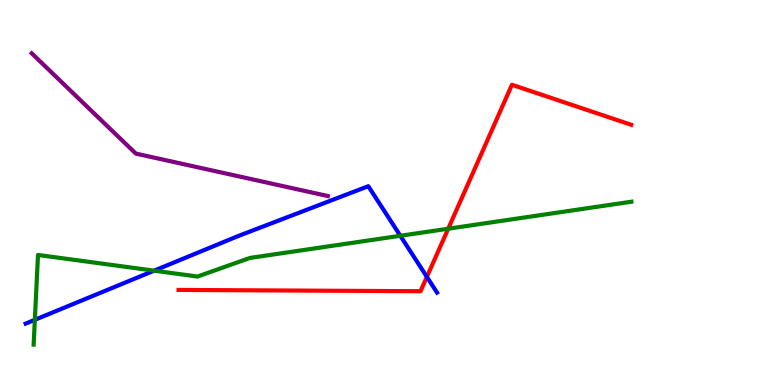[{'lines': ['blue', 'red'], 'intersections': [{'x': 5.51, 'y': 2.81}]}, {'lines': ['green', 'red'], 'intersections': [{'x': 5.78, 'y': 4.06}]}, {'lines': ['purple', 'red'], 'intersections': []}, {'lines': ['blue', 'green'], 'intersections': [{'x': 0.45, 'y': 1.69}, {'x': 1.99, 'y': 2.97}, {'x': 5.17, 'y': 3.88}]}, {'lines': ['blue', 'purple'], 'intersections': []}, {'lines': ['green', 'purple'], 'intersections': []}]